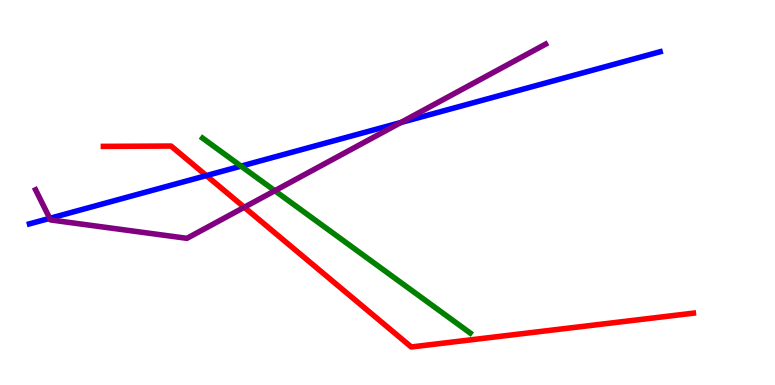[{'lines': ['blue', 'red'], 'intersections': [{'x': 2.66, 'y': 5.44}]}, {'lines': ['green', 'red'], 'intersections': []}, {'lines': ['purple', 'red'], 'intersections': [{'x': 3.15, 'y': 4.62}]}, {'lines': ['blue', 'green'], 'intersections': [{'x': 3.11, 'y': 5.68}]}, {'lines': ['blue', 'purple'], 'intersections': [{'x': 0.642, 'y': 4.33}, {'x': 5.17, 'y': 6.82}]}, {'lines': ['green', 'purple'], 'intersections': [{'x': 3.55, 'y': 5.05}]}]